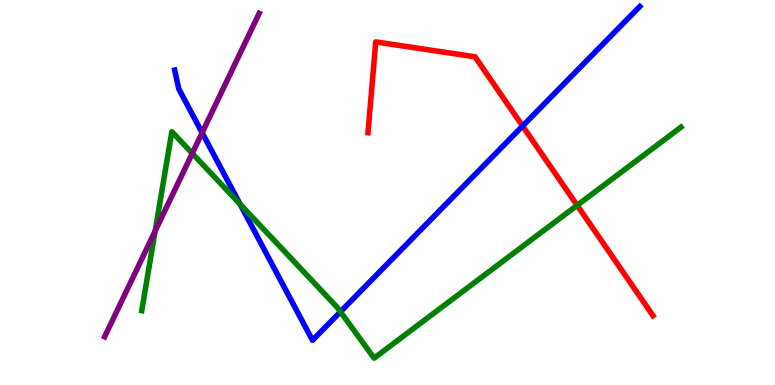[{'lines': ['blue', 'red'], 'intersections': [{'x': 6.74, 'y': 6.73}]}, {'lines': ['green', 'red'], 'intersections': [{'x': 7.45, 'y': 4.67}]}, {'lines': ['purple', 'red'], 'intersections': []}, {'lines': ['blue', 'green'], 'intersections': [{'x': 3.1, 'y': 4.69}, {'x': 4.39, 'y': 1.9}]}, {'lines': ['blue', 'purple'], 'intersections': [{'x': 2.61, 'y': 6.55}]}, {'lines': ['green', 'purple'], 'intersections': [{'x': 2.0, 'y': 4.0}, {'x': 2.48, 'y': 6.02}]}]